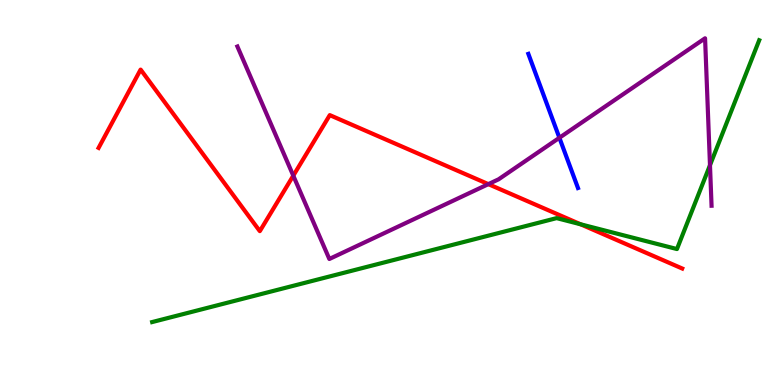[{'lines': ['blue', 'red'], 'intersections': []}, {'lines': ['green', 'red'], 'intersections': [{'x': 7.49, 'y': 4.17}]}, {'lines': ['purple', 'red'], 'intersections': [{'x': 3.78, 'y': 5.44}, {'x': 6.3, 'y': 5.22}]}, {'lines': ['blue', 'green'], 'intersections': []}, {'lines': ['blue', 'purple'], 'intersections': [{'x': 7.22, 'y': 6.42}]}, {'lines': ['green', 'purple'], 'intersections': [{'x': 9.16, 'y': 5.71}]}]